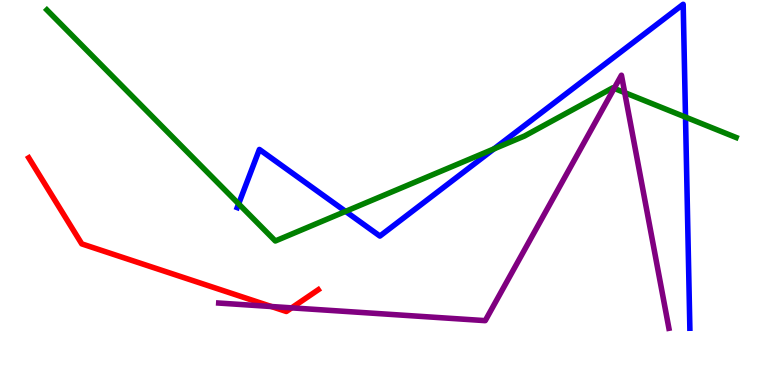[{'lines': ['blue', 'red'], 'intersections': []}, {'lines': ['green', 'red'], 'intersections': []}, {'lines': ['purple', 'red'], 'intersections': [{'x': 3.5, 'y': 2.04}, {'x': 3.76, 'y': 2.0}]}, {'lines': ['blue', 'green'], 'intersections': [{'x': 3.08, 'y': 4.7}, {'x': 4.46, 'y': 4.51}, {'x': 6.37, 'y': 6.13}, {'x': 8.85, 'y': 6.96}]}, {'lines': ['blue', 'purple'], 'intersections': []}, {'lines': ['green', 'purple'], 'intersections': [{'x': 7.92, 'y': 7.7}, {'x': 8.06, 'y': 7.59}]}]